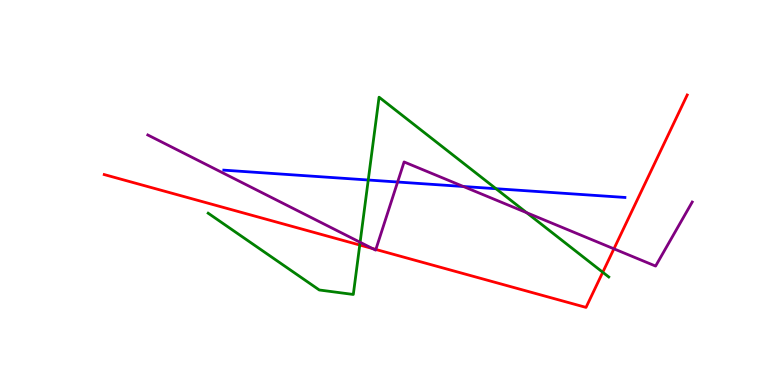[{'lines': ['blue', 'red'], 'intersections': []}, {'lines': ['green', 'red'], 'intersections': [{'x': 4.64, 'y': 3.64}, {'x': 7.78, 'y': 2.93}]}, {'lines': ['purple', 'red'], 'intersections': [{'x': 4.81, 'y': 3.54}, {'x': 4.85, 'y': 3.52}, {'x': 7.92, 'y': 3.54}]}, {'lines': ['blue', 'green'], 'intersections': [{'x': 4.75, 'y': 5.32}, {'x': 6.4, 'y': 5.1}]}, {'lines': ['blue', 'purple'], 'intersections': [{'x': 5.13, 'y': 5.27}, {'x': 5.98, 'y': 5.16}]}, {'lines': ['green', 'purple'], 'intersections': [{'x': 4.65, 'y': 3.71}, {'x': 6.8, 'y': 4.48}]}]